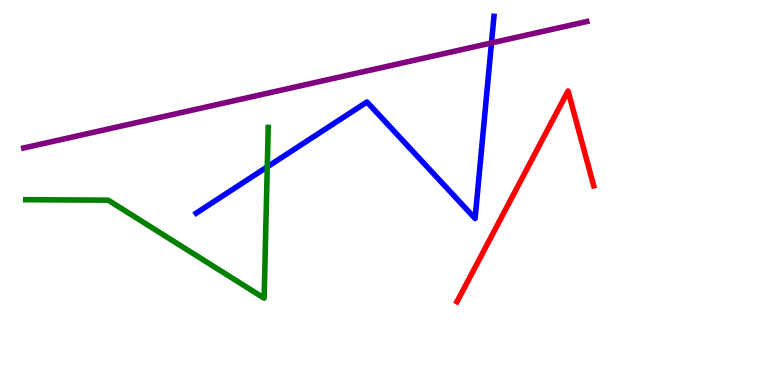[{'lines': ['blue', 'red'], 'intersections': []}, {'lines': ['green', 'red'], 'intersections': []}, {'lines': ['purple', 'red'], 'intersections': []}, {'lines': ['blue', 'green'], 'intersections': [{'x': 3.45, 'y': 5.67}]}, {'lines': ['blue', 'purple'], 'intersections': [{'x': 6.34, 'y': 8.88}]}, {'lines': ['green', 'purple'], 'intersections': []}]